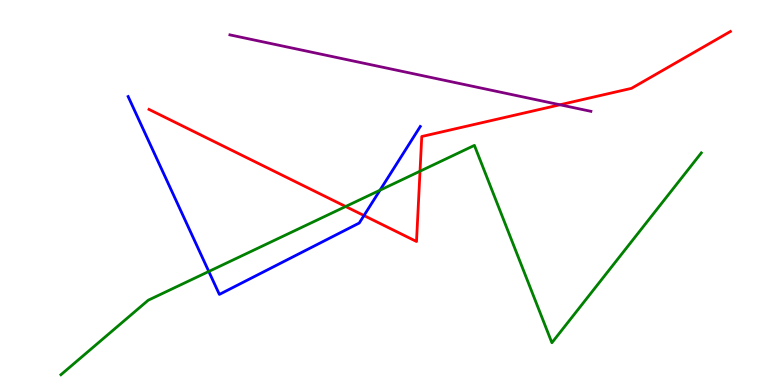[{'lines': ['blue', 'red'], 'intersections': [{'x': 4.7, 'y': 4.4}]}, {'lines': ['green', 'red'], 'intersections': [{'x': 4.46, 'y': 4.64}, {'x': 5.42, 'y': 5.55}]}, {'lines': ['purple', 'red'], 'intersections': [{'x': 7.23, 'y': 7.28}]}, {'lines': ['blue', 'green'], 'intersections': [{'x': 2.69, 'y': 2.95}, {'x': 4.9, 'y': 5.06}]}, {'lines': ['blue', 'purple'], 'intersections': []}, {'lines': ['green', 'purple'], 'intersections': []}]